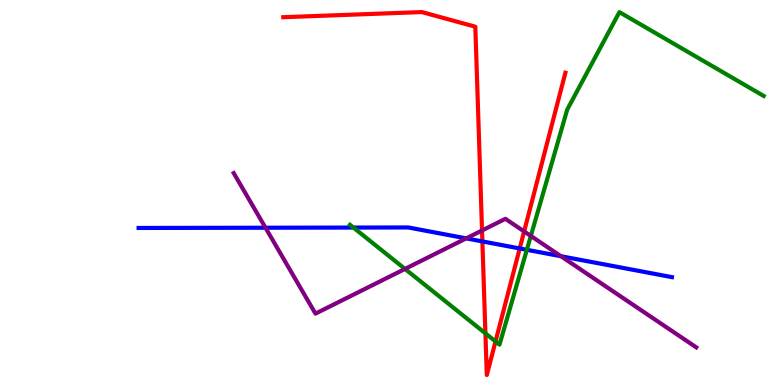[{'lines': ['blue', 'red'], 'intersections': [{'x': 6.22, 'y': 3.73}, {'x': 6.71, 'y': 3.55}]}, {'lines': ['green', 'red'], 'intersections': [{'x': 6.26, 'y': 1.34}, {'x': 6.39, 'y': 1.13}]}, {'lines': ['purple', 'red'], 'intersections': [{'x': 6.22, 'y': 4.01}, {'x': 6.76, 'y': 3.99}]}, {'lines': ['blue', 'green'], 'intersections': [{'x': 4.56, 'y': 4.09}, {'x': 6.8, 'y': 3.51}]}, {'lines': ['blue', 'purple'], 'intersections': [{'x': 3.43, 'y': 4.09}, {'x': 6.02, 'y': 3.81}, {'x': 7.24, 'y': 3.34}]}, {'lines': ['green', 'purple'], 'intersections': [{'x': 5.23, 'y': 3.02}, {'x': 6.85, 'y': 3.87}]}]